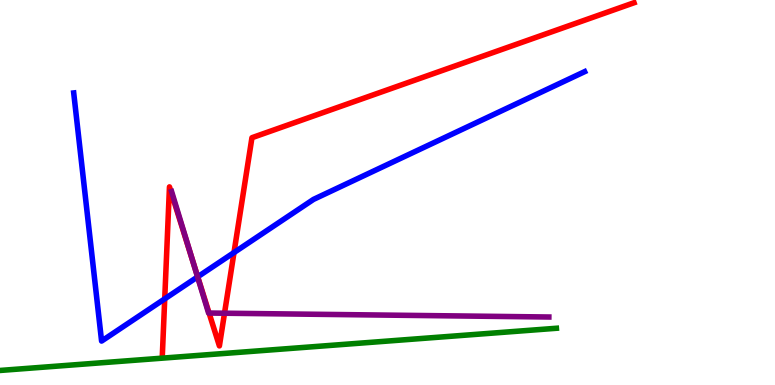[{'lines': ['blue', 'red'], 'intersections': [{'x': 2.13, 'y': 2.24}, {'x': 2.55, 'y': 2.81}, {'x': 3.02, 'y': 3.44}]}, {'lines': ['green', 'red'], 'intersections': []}, {'lines': ['purple', 'red'], 'intersections': [{'x': 2.48, 'y': 3.24}, {'x': 2.7, 'y': 1.87}, {'x': 2.9, 'y': 1.86}]}, {'lines': ['blue', 'green'], 'intersections': []}, {'lines': ['blue', 'purple'], 'intersections': [{'x': 2.55, 'y': 2.81}]}, {'lines': ['green', 'purple'], 'intersections': []}]